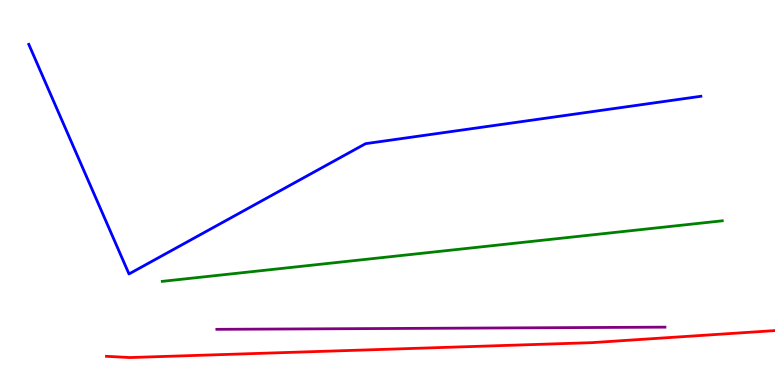[{'lines': ['blue', 'red'], 'intersections': []}, {'lines': ['green', 'red'], 'intersections': []}, {'lines': ['purple', 'red'], 'intersections': []}, {'lines': ['blue', 'green'], 'intersections': []}, {'lines': ['blue', 'purple'], 'intersections': []}, {'lines': ['green', 'purple'], 'intersections': []}]